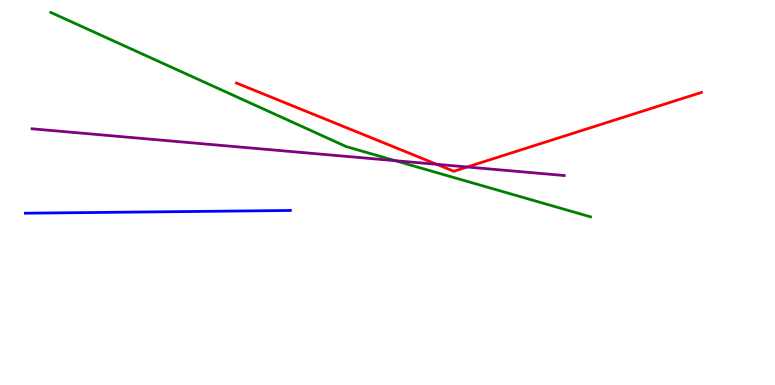[{'lines': ['blue', 'red'], 'intersections': []}, {'lines': ['green', 'red'], 'intersections': []}, {'lines': ['purple', 'red'], 'intersections': [{'x': 5.64, 'y': 5.73}, {'x': 6.03, 'y': 5.66}]}, {'lines': ['blue', 'green'], 'intersections': []}, {'lines': ['blue', 'purple'], 'intersections': []}, {'lines': ['green', 'purple'], 'intersections': [{'x': 5.1, 'y': 5.83}]}]